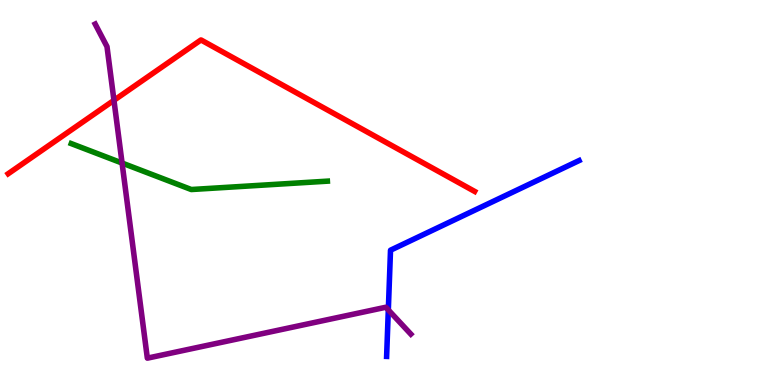[{'lines': ['blue', 'red'], 'intersections': []}, {'lines': ['green', 'red'], 'intersections': []}, {'lines': ['purple', 'red'], 'intersections': [{'x': 1.47, 'y': 7.39}]}, {'lines': ['blue', 'green'], 'intersections': []}, {'lines': ['blue', 'purple'], 'intersections': [{'x': 5.01, 'y': 1.95}]}, {'lines': ['green', 'purple'], 'intersections': [{'x': 1.58, 'y': 5.77}]}]